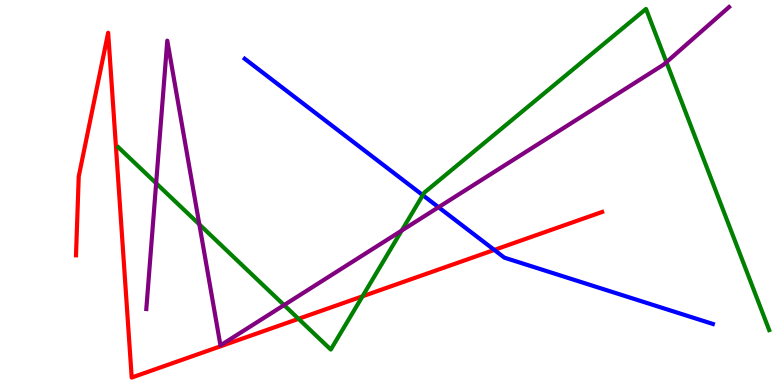[{'lines': ['blue', 'red'], 'intersections': [{'x': 6.38, 'y': 3.51}]}, {'lines': ['green', 'red'], 'intersections': [{'x': 3.85, 'y': 1.72}, {'x': 4.68, 'y': 2.3}]}, {'lines': ['purple', 'red'], 'intersections': []}, {'lines': ['blue', 'green'], 'intersections': [{'x': 5.46, 'y': 4.93}]}, {'lines': ['blue', 'purple'], 'intersections': [{'x': 5.66, 'y': 4.62}]}, {'lines': ['green', 'purple'], 'intersections': [{'x': 2.01, 'y': 5.24}, {'x': 2.57, 'y': 4.17}, {'x': 3.67, 'y': 2.08}, {'x': 5.18, 'y': 4.01}, {'x': 8.6, 'y': 8.39}]}]